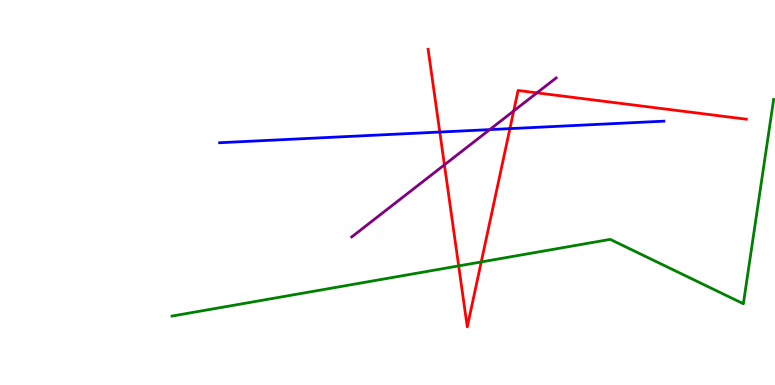[{'lines': ['blue', 'red'], 'intersections': [{'x': 5.67, 'y': 6.57}, {'x': 6.58, 'y': 6.66}]}, {'lines': ['green', 'red'], 'intersections': [{'x': 5.92, 'y': 3.09}, {'x': 6.21, 'y': 3.2}]}, {'lines': ['purple', 'red'], 'intersections': [{'x': 5.73, 'y': 5.72}, {'x': 6.63, 'y': 7.12}, {'x': 6.93, 'y': 7.59}]}, {'lines': ['blue', 'green'], 'intersections': []}, {'lines': ['blue', 'purple'], 'intersections': [{'x': 6.32, 'y': 6.63}]}, {'lines': ['green', 'purple'], 'intersections': []}]